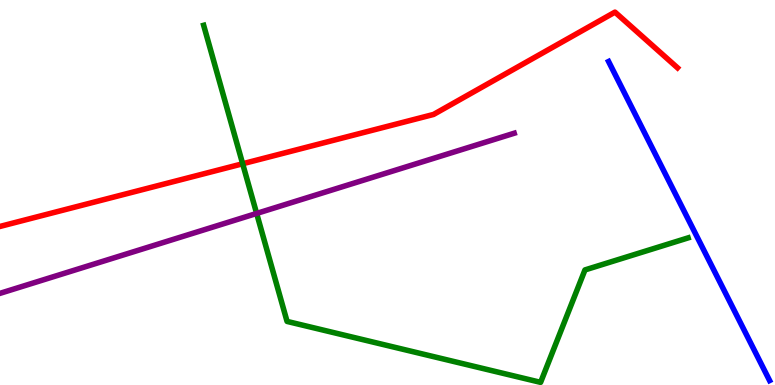[{'lines': ['blue', 'red'], 'intersections': []}, {'lines': ['green', 'red'], 'intersections': [{'x': 3.13, 'y': 5.75}]}, {'lines': ['purple', 'red'], 'intersections': []}, {'lines': ['blue', 'green'], 'intersections': []}, {'lines': ['blue', 'purple'], 'intersections': []}, {'lines': ['green', 'purple'], 'intersections': [{'x': 3.31, 'y': 4.46}]}]